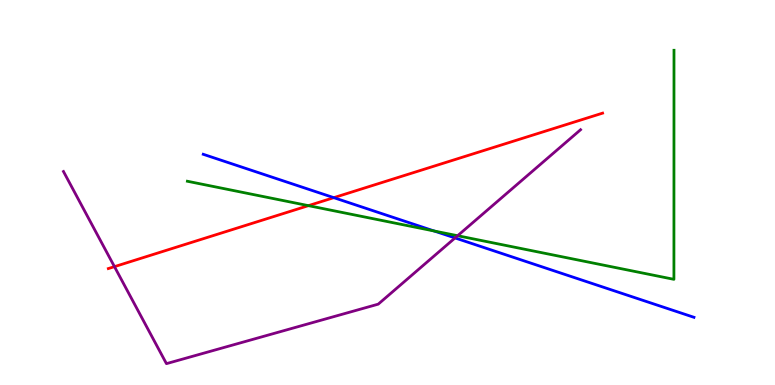[{'lines': ['blue', 'red'], 'intersections': [{'x': 4.31, 'y': 4.87}]}, {'lines': ['green', 'red'], 'intersections': [{'x': 3.98, 'y': 4.66}]}, {'lines': ['purple', 'red'], 'intersections': [{'x': 1.48, 'y': 3.07}]}, {'lines': ['blue', 'green'], 'intersections': [{'x': 5.6, 'y': 4.0}]}, {'lines': ['blue', 'purple'], 'intersections': [{'x': 5.87, 'y': 3.82}]}, {'lines': ['green', 'purple'], 'intersections': [{'x': 5.9, 'y': 3.88}]}]